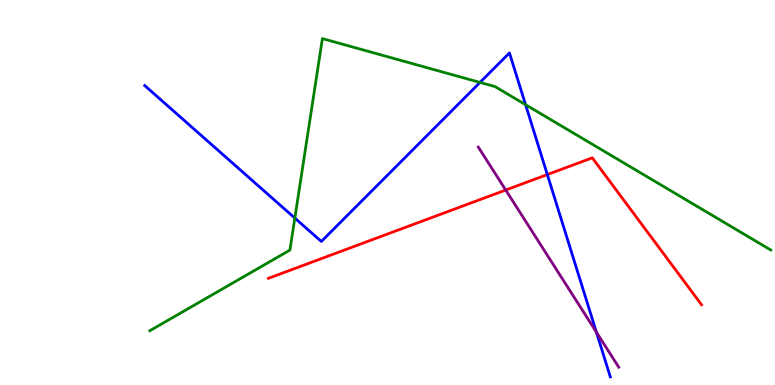[{'lines': ['blue', 'red'], 'intersections': [{'x': 7.06, 'y': 5.47}]}, {'lines': ['green', 'red'], 'intersections': []}, {'lines': ['purple', 'red'], 'intersections': [{'x': 6.53, 'y': 5.06}]}, {'lines': ['blue', 'green'], 'intersections': [{'x': 3.8, 'y': 4.34}, {'x': 6.19, 'y': 7.86}, {'x': 6.78, 'y': 7.28}]}, {'lines': ['blue', 'purple'], 'intersections': [{'x': 7.7, 'y': 1.37}]}, {'lines': ['green', 'purple'], 'intersections': []}]